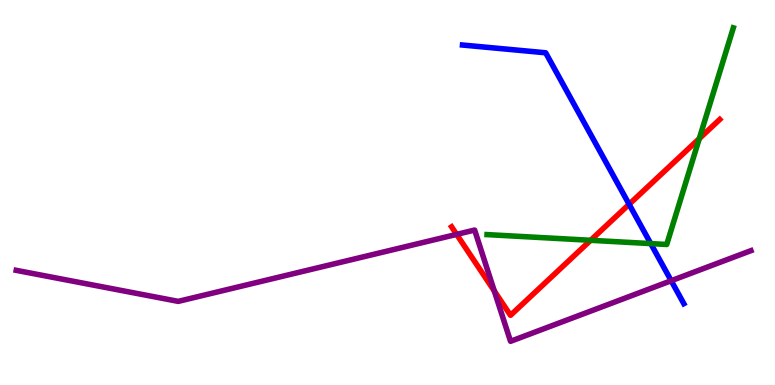[{'lines': ['blue', 'red'], 'intersections': [{'x': 8.12, 'y': 4.69}]}, {'lines': ['green', 'red'], 'intersections': [{'x': 7.62, 'y': 3.76}, {'x': 9.02, 'y': 6.4}]}, {'lines': ['purple', 'red'], 'intersections': [{'x': 5.89, 'y': 3.91}, {'x': 6.38, 'y': 2.44}]}, {'lines': ['blue', 'green'], 'intersections': [{'x': 8.4, 'y': 3.67}]}, {'lines': ['blue', 'purple'], 'intersections': [{'x': 8.66, 'y': 2.71}]}, {'lines': ['green', 'purple'], 'intersections': []}]